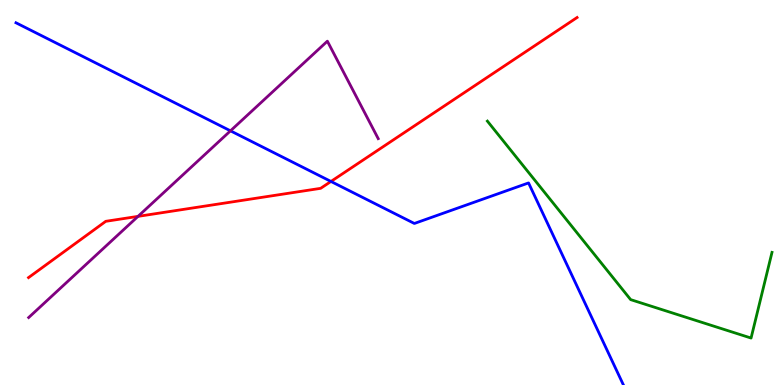[{'lines': ['blue', 'red'], 'intersections': [{'x': 4.27, 'y': 5.29}]}, {'lines': ['green', 'red'], 'intersections': []}, {'lines': ['purple', 'red'], 'intersections': [{'x': 1.78, 'y': 4.38}]}, {'lines': ['blue', 'green'], 'intersections': []}, {'lines': ['blue', 'purple'], 'intersections': [{'x': 2.97, 'y': 6.6}]}, {'lines': ['green', 'purple'], 'intersections': []}]